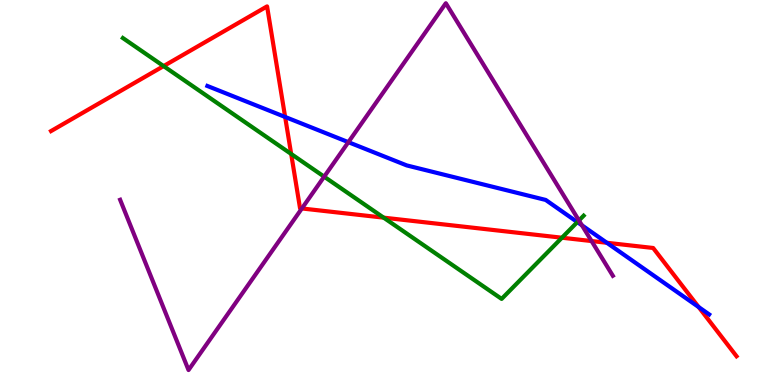[{'lines': ['blue', 'red'], 'intersections': [{'x': 3.68, 'y': 6.96}, {'x': 7.83, 'y': 3.69}, {'x': 9.01, 'y': 2.02}]}, {'lines': ['green', 'red'], 'intersections': [{'x': 2.11, 'y': 8.28}, {'x': 3.76, 'y': 6.0}, {'x': 4.95, 'y': 4.35}, {'x': 7.25, 'y': 3.83}]}, {'lines': ['purple', 'red'], 'intersections': [{'x': 3.9, 'y': 4.59}, {'x': 7.63, 'y': 3.74}]}, {'lines': ['blue', 'green'], 'intersections': [{'x': 7.45, 'y': 4.23}]}, {'lines': ['blue', 'purple'], 'intersections': [{'x': 4.5, 'y': 6.31}, {'x': 7.51, 'y': 4.15}]}, {'lines': ['green', 'purple'], 'intersections': [{'x': 4.18, 'y': 5.41}, {'x': 7.47, 'y': 4.27}]}]